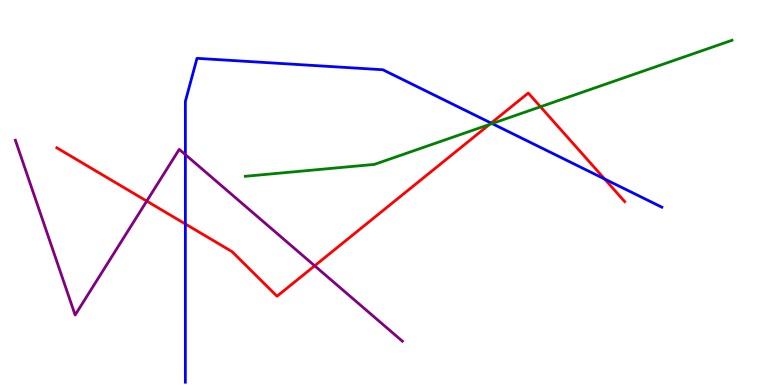[{'lines': ['blue', 'red'], 'intersections': [{'x': 2.39, 'y': 4.18}, {'x': 6.34, 'y': 6.8}, {'x': 7.8, 'y': 5.35}]}, {'lines': ['green', 'red'], 'intersections': [{'x': 6.31, 'y': 6.77}, {'x': 6.97, 'y': 7.23}]}, {'lines': ['purple', 'red'], 'intersections': [{'x': 1.89, 'y': 4.78}, {'x': 4.06, 'y': 3.1}]}, {'lines': ['blue', 'green'], 'intersections': [{'x': 6.35, 'y': 6.79}]}, {'lines': ['blue', 'purple'], 'intersections': [{'x': 2.39, 'y': 5.98}]}, {'lines': ['green', 'purple'], 'intersections': []}]